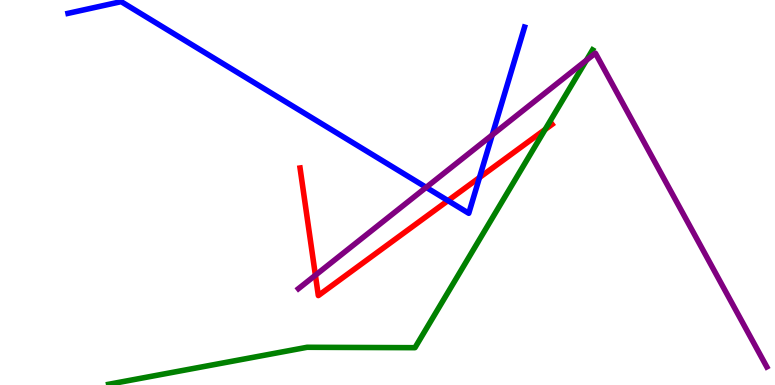[{'lines': ['blue', 'red'], 'intersections': [{'x': 5.78, 'y': 4.79}, {'x': 6.19, 'y': 5.39}]}, {'lines': ['green', 'red'], 'intersections': [{'x': 7.03, 'y': 6.64}]}, {'lines': ['purple', 'red'], 'intersections': [{'x': 4.07, 'y': 2.85}]}, {'lines': ['blue', 'green'], 'intersections': []}, {'lines': ['blue', 'purple'], 'intersections': [{'x': 5.5, 'y': 5.13}, {'x': 6.35, 'y': 6.49}]}, {'lines': ['green', 'purple'], 'intersections': [{'x': 7.57, 'y': 8.43}]}]